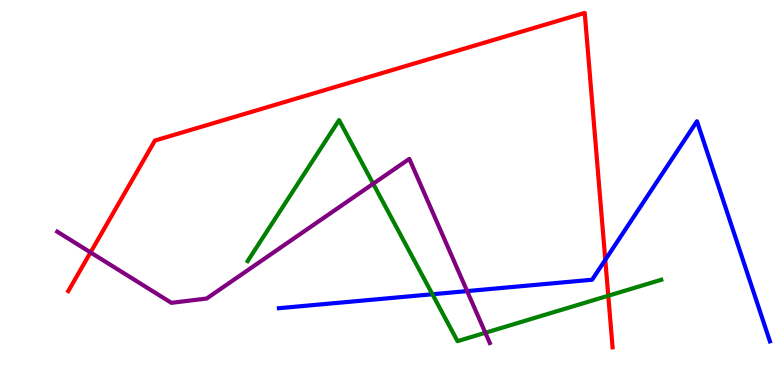[{'lines': ['blue', 'red'], 'intersections': [{'x': 7.81, 'y': 3.25}]}, {'lines': ['green', 'red'], 'intersections': [{'x': 7.85, 'y': 2.32}]}, {'lines': ['purple', 'red'], 'intersections': [{'x': 1.17, 'y': 3.44}]}, {'lines': ['blue', 'green'], 'intersections': [{'x': 5.58, 'y': 2.36}]}, {'lines': ['blue', 'purple'], 'intersections': [{'x': 6.03, 'y': 2.44}]}, {'lines': ['green', 'purple'], 'intersections': [{'x': 4.82, 'y': 5.23}, {'x': 6.26, 'y': 1.36}]}]